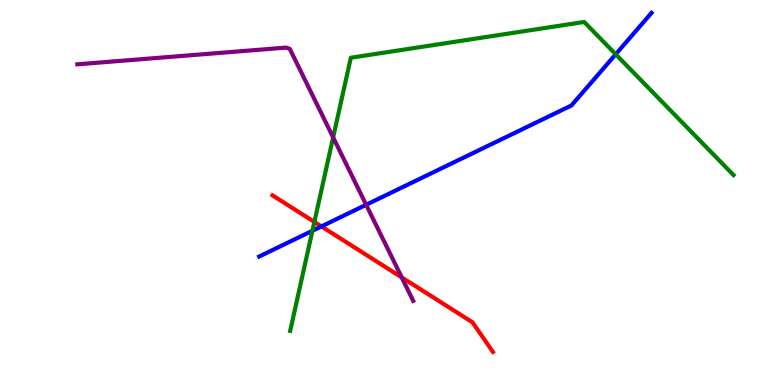[{'lines': ['blue', 'red'], 'intersections': [{'x': 4.15, 'y': 4.12}]}, {'lines': ['green', 'red'], 'intersections': [{'x': 4.06, 'y': 4.24}]}, {'lines': ['purple', 'red'], 'intersections': [{'x': 5.18, 'y': 2.8}]}, {'lines': ['blue', 'green'], 'intersections': [{'x': 4.03, 'y': 4.01}, {'x': 7.94, 'y': 8.59}]}, {'lines': ['blue', 'purple'], 'intersections': [{'x': 4.72, 'y': 4.68}]}, {'lines': ['green', 'purple'], 'intersections': [{'x': 4.3, 'y': 6.43}]}]